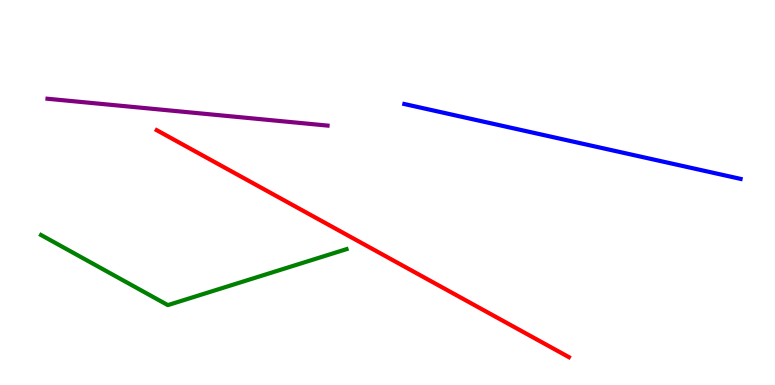[{'lines': ['blue', 'red'], 'intersections': []}, {'lines': ['green', 'red'], 'intersections': []}, {'lines': ['purple', 'red'], 'intersections': []}, {'lines': ['blue', 'green'], 'intersections': []}, {'lines': ['blue', 'purple'], 'intersections': []}, {'lines': ['green', 'purple'], 'intersections': []}]